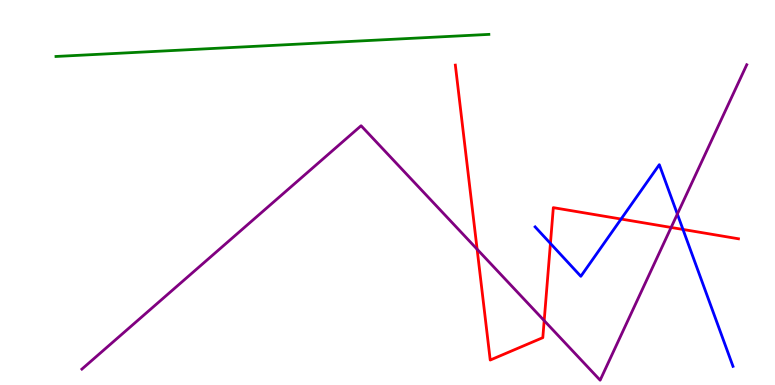[{'lines': ['blue', 'red'], 'intersections': [{'x': 7.1, 'y': 3.68}, {'x': 8.01, 'y': 4.31}, {'x': 8.81, 'y': 4.04}]}, {'lines': ['green', 'red'], 'intersections': []}, {'lines': ['purple', 'red'], 'intersections': [{'x': 6.16, 'y': 3.53}, {'x': 7.02, 'y': 1.67}, {'x': 8.66, 'y': 4.09}]}, {'lines': ['blue', 'green'], 'intersections': []}, {'lines': ['blue', 'purple'], 'intersections': [{'x': 8.74, 'y': 4.44}]}, {'lines': ['green', 'purple'], 'intersections': []}]